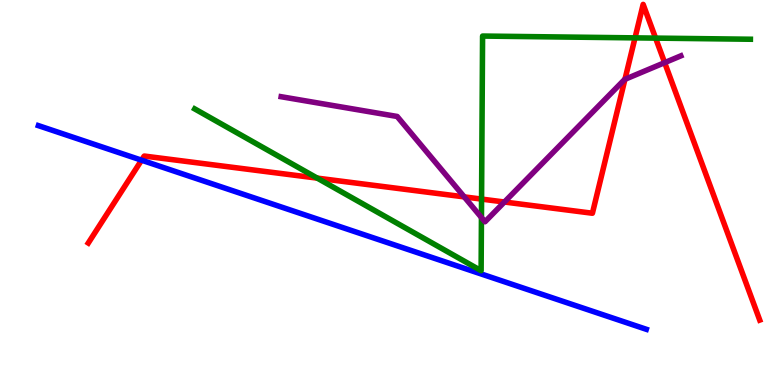[{'lines': ['blue', 'red'], 'intersections': [{'x': 1.83, 'y': 5.84}]}, {'lines': ['green', 'red'], 'intersections': [{'x': 4.09, 'y': 5.37}, {'x': 6.21, 'y': 4.83}, {'x': 8.19, 'y': 9.02}, {'x': 8.46, 'y': 9.01}]}, {'lines': ['purple', 'red'], 'intersections': [{'x': 5.99, 'y': 4.89}, {'x': 6.51, 'y': 4.75}, {'x': 8.06, 'y': 7.94}, {'x': 8.58, 'y': 8.37}]}, {'lines': ['blue', 'green'], 'intersections': []}, {'lines': ['blue', 'purple'], 'intersections': []}, {'lines': ['green', 'purple'], 'intersections': [{'x': 6.21, 'y': 4.35}]}]